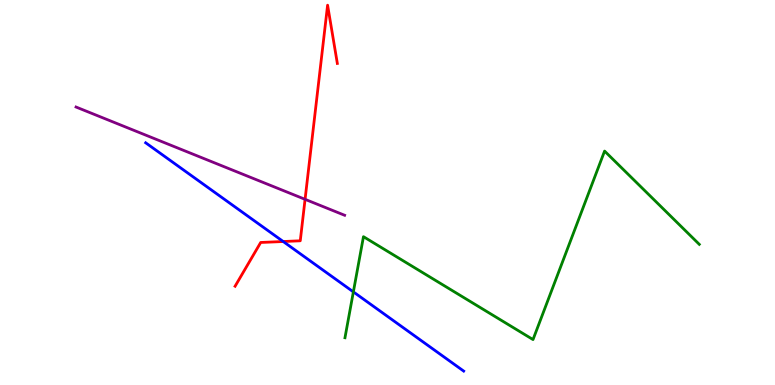[{'lines': ['blue', 'red'], 'intersections': [{'x': 3.65, 'y': 3.73}]}, {'lines': ['green', 'red'], 'intersections': []}, {'lines': ['purple', 'red'], 'intersections': [{'x': 3.94, 'y': 4.82}]}, {'lines': ['blue', 'green'], 'intersections': [{'x': 4.56, 'y': 2.42}]}, {'lines': ['blue', 'purple'], 'intersections': []}, {'lines': ['green', 'purple'], 'intersections': []}]